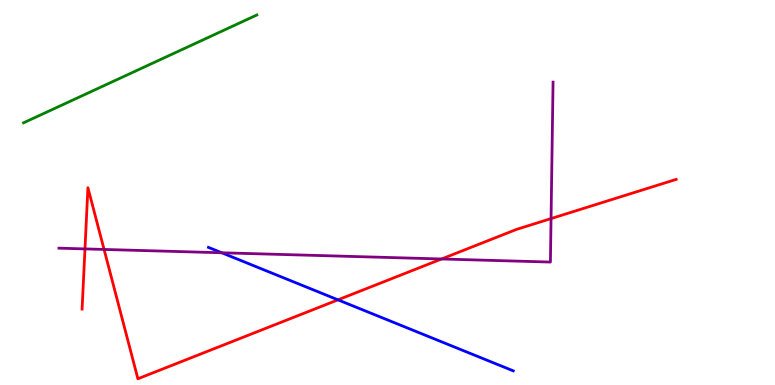[{'lines': ['blue', 'red'], 'intersections': [{'x': 4.36, 'y': 2.21}]}, {'lines': ['green', 'red'], 'intersections': []}, {'lines': ['purple', 'red'], 'intersections': [{'x': 1.1, 'y': 3.53}, {'x': 1.34, 'y': 3.52}, {'x': 5.7, 'y': 3.27}, {'x': 7.11, 'y': 4.32}]}, {'lines': ['blue', 'green'], 'intersections': []}, {'lines': ['blue', 'purple'], 'intersections': [{'x': 2.86, 'y': 3.43}]}, {'lines': ['green', 'purple'], 'intersections': []}]